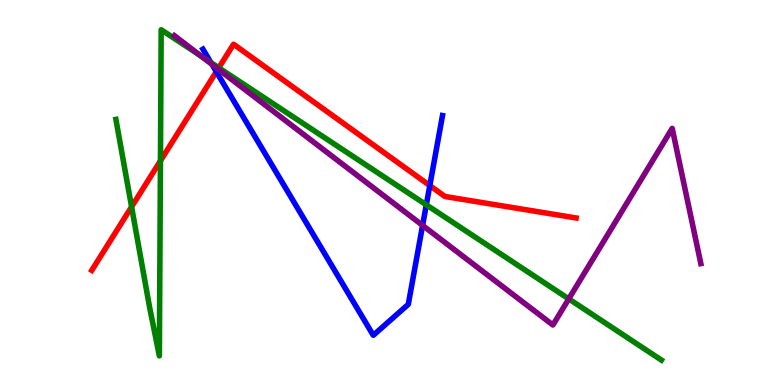[{'lines': ['blue', 'red'], 'intersections': [{'x': 2.79, 'y': 8.14}, {'x': 5.55, 'y': 5.18}]}, {'lines': ['green', 'red'], 'intersections': [{'x': 1.7, 'y': 4.63}, {'x': 2.07, 'y': 5.82}, {'x': 2.82, 'y': 8.24}]}, {'lines': ['purple', 'red'], 'intersections': [{'x': 2.81, 'y': 8.21}]}, {'lines': ['blue', 'green'], 'intersections': [{'x': 2.72, 'y': 8.37}, {'x': 5.5, 'y': 4.68}]}, {'lines': ['blue', 'purple'], 'intersections': [{'x': 2.74, 'y': 8.33}, {'x': 5.45, 'y': 4.15}]}, {'lines': ['green', 'purple'], 'intersections': [{'x': 2.6, 'y': 8.54}, {'x': 7.34, 'y': 2.24}]}]